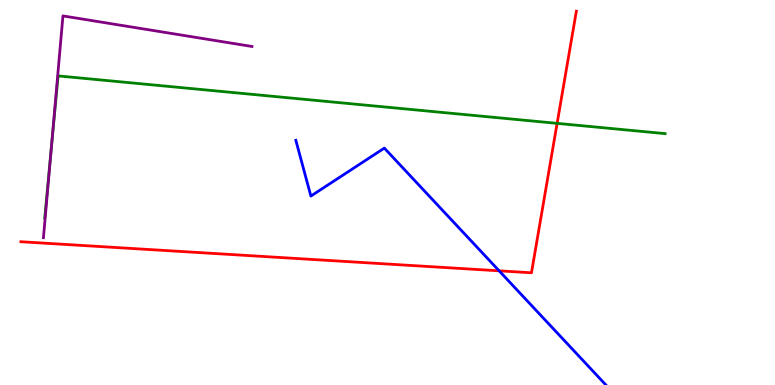[{'lines': ['blue', 'red'], 'intersections': [{'x': 6.44, 'y': 2.97}]}, {'lines': ['green', 'red'], 'intersections': [{'x': 7.19, 'y': 6.8}]}, {'lines': ['purple', 'red'], 'intersections': []}, {'lines': ['blue', 'green'], 'intersections': []}, {'lines': ['blue', 'purple'], 'intersections': []}, {'lines': ['green', 'purple'], 'intersections': [{'x': 0.663, 'y': 6.17}]}]